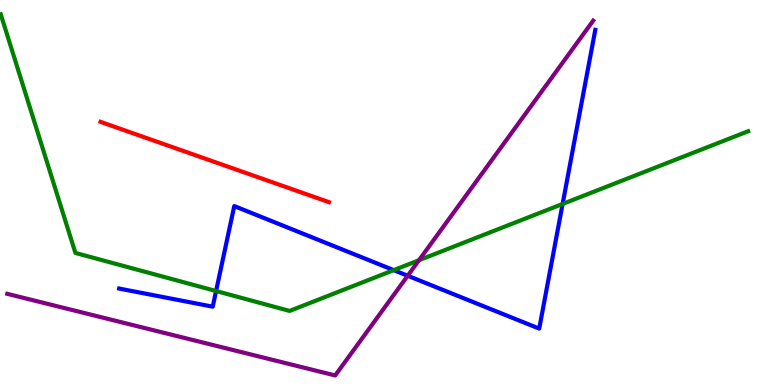[{'lines': ['blue', 'red'], 'intersections': []}, {'lines': ['green', 'red'], 'intersections': []}, {'lines': ['purple', 'red'], 'intersections': []}, {'lines': ['blue', 'green'], 'intersections': [{'x': 2.79, 'y': 2.44}, {'x': 5.08, 'y': 2.98}, {'x': 7.26, 'y': 4.7}]}, {'lines': ['blue', 'purple'], 'intersections': [{'x': 5.26, 'y': 2.84}]}, {'lines': ['green', 'purple'], 'intersections': [{'x': 5.41, 'y': 3.24}]}]